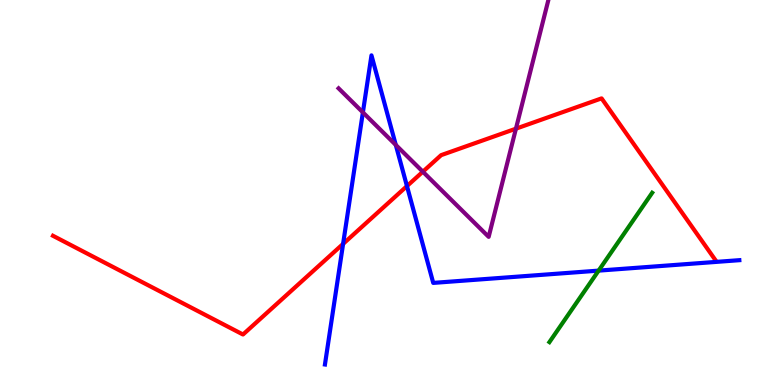[{'lines': ['blue', 'red'], 'intersections': [{'x': 4.43, 'y': 3.67}, {'x': 5.25, 'y': 5.17}]}, {'lines': ['green', 'red'], 'intersections': []}, {'lines': ['purple', 'red'], 'intersections': [{'x': 5.46, 'y': 5.54}, {'x': 6.66, 'y': 6.66}]}, {'lines': ['blue', 'green'], 'intersections': [{'x': 7.72, 'y': 2.97}]}, {'lines': ['blue', 'purple'], 'intersections': [{'x': 4.68, 'y': 7.08}, {'x': 5.11, 'y': 6.24}]}, {'lines': ['green', 'purple'], 'intersections': []}]